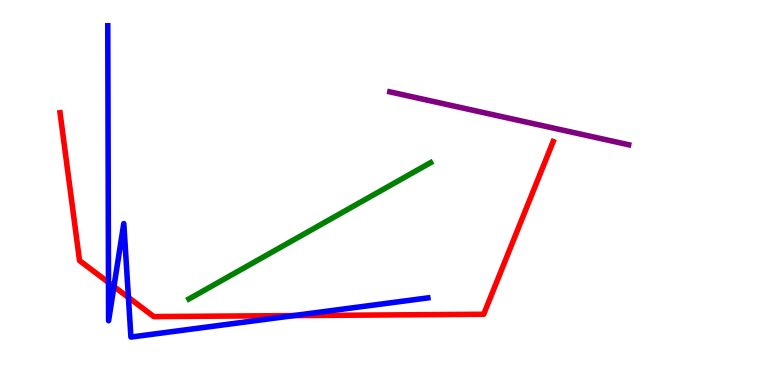[{'lines': ['blue', 'red'], 'intersections': [{'x': 1.4, 'y': 2.66}, {'x': 1.47, 'y': 2.56}, {'x': 1.66, 'y': 2.27}, {'x': 3.79, 'y': 1.8}]}, {'lines': ['green', 'red'], 'intersections': []}, {'lines': ['purple', 'red'], 'intersections': []}, {'lines': ['blue', 'green'], 'intersections': []}, {'lines': ['blue', 'purple'], 'intersections': []}, {'lines': ['green', 'purple'], 'intersections': []}]